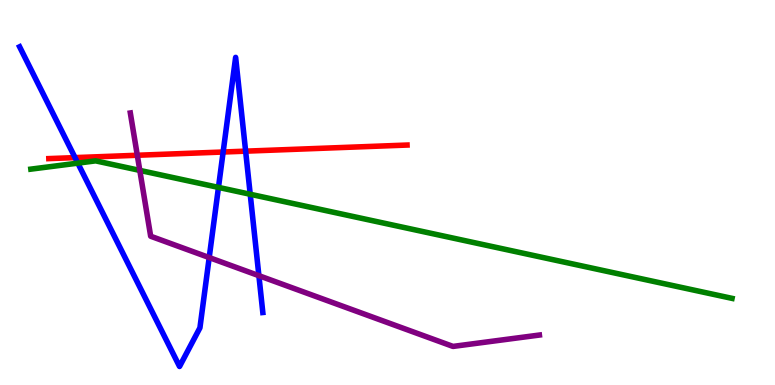[{'lines': ['blue', 'red'], 'intersections': [{'x': 0.968, 'y': 5.91}, {'x': 2.88, 'y': 6.05}, {'x': 3.17, 'y': 6.07}]}, {'lines': ['green', 'red'], 'intersections': []}, {'lines': ['purple', 'red'], 'intersections': [{'x': 1.77, 'y': 5.97}]}, {'lines': ['blue', 'green'], 'intersections': [{'x': 1.0, 'y': 5.76}, {'x': 2.82, 'y': 5.13}, {'x': 3.23, 'y': 4.95}]}, {'lines': ['blue', 'purple'], 'intersections': [{'x': 2.7, 'y': 3.31}, {'x': 3.34, 'y': 2.84}]}, {'lines': ['green', 'purple'], 'intersections': [{'x': 1.8, 'y': 5.57}]}]